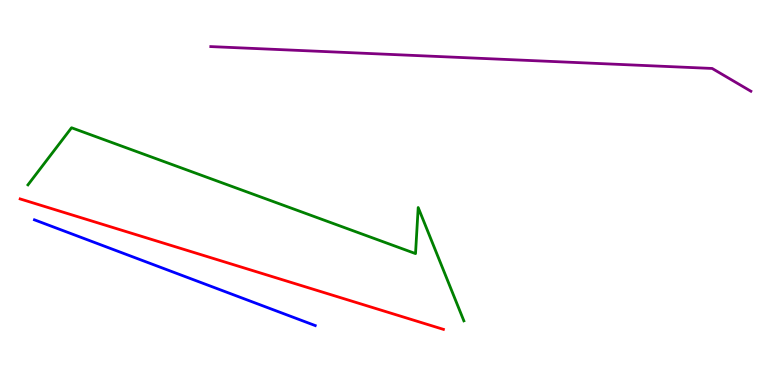[{'lines': ['blue', 'red'], 'intersections': []}, {'lines': ['green', 'red'], 'intersections': []}, {'lines': ['purple', 'red'], 'intersections': []}, {'lines': ['blue', 'green'], 'intersections': []}, {'lines': ['blue', 'purple'], 'intersections': []}, {'lines': ['green', 'purple'], 'intersections': []}]